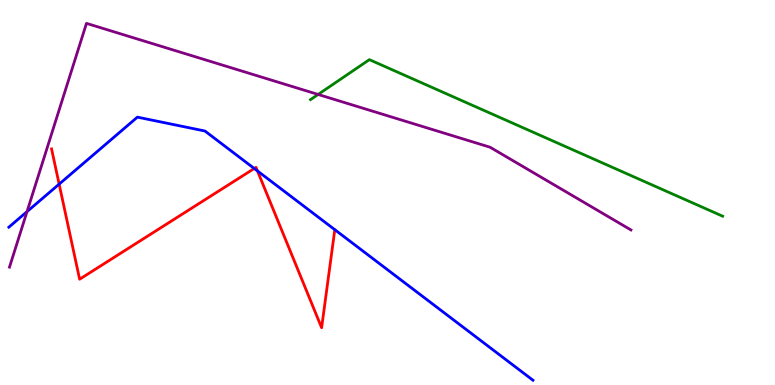[{'lines': ['blue', 'red'], 'intersections': [{'x': 0.763, 'y': 5.22}, {'x': 3.28, 'y': 5.62}, {'x': 3.32, 'y': 5.56}]}, {'lines': ['green', 'red'], 'intersections': []}, {'lines': ['purple', 'red'], 'intersections': []}, {'lines': ['blue', 'green'], 'intersections': []}, {'lines': ['blue', 'purple'], 'intersections': [{'x': 0.349, 'y': 4.5}]}, {'lines': ['green', 'purple'], 'intersections': [{'x': 4.1, 'y': 7.55}]}]